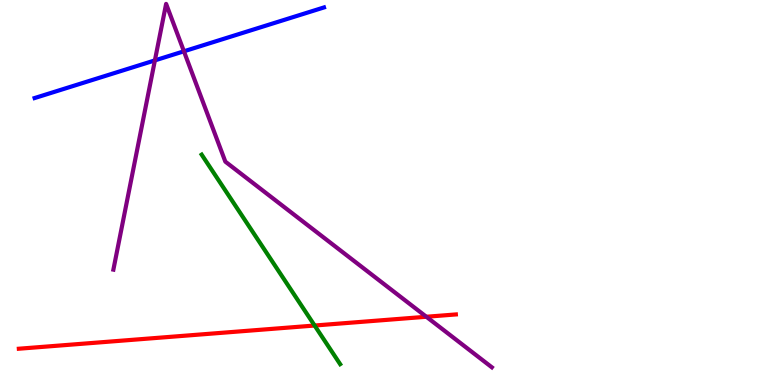[{'lines': ['blue', 'red'], 'intersections': []}, {'lines': ['green', 'red'], 'intersections': [{'x': 4.06, 'y': 1.54}]}, {'lines': ['purple', 'red'], 'intersections': [{'x': 5.5, 'y': 1.77}]}, {'lines': ['blue', 'green'], 'intersections': []}, {'lines': ['blue', 'purple'], 'intersections': [{'x': 2.0, 'y': 8.43}, {'x': 2.37, 'y': 8.67}]}, {'lines': ['green', 'purple'], 'intersections': []}]